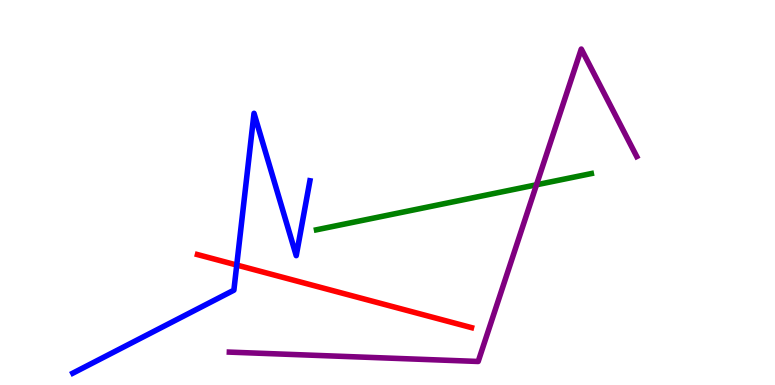[{'lines': ['blue', 'red'], 'intersections': [{'x': 3.05, 'y': 3.12}]}, {'lines': ['green', 'red'], 'intersections': []}, {'lines': ['purple', 'red'], 'intersections': []}, {'lines': ['blue', 'green'], 'intersections': []}, {'lines': ['blue', 'purple'], 'intersections': []}, {'lines': ['green', 'purple'], 'intersections': [{'x': 6.92, 'y': 5.2}]}]